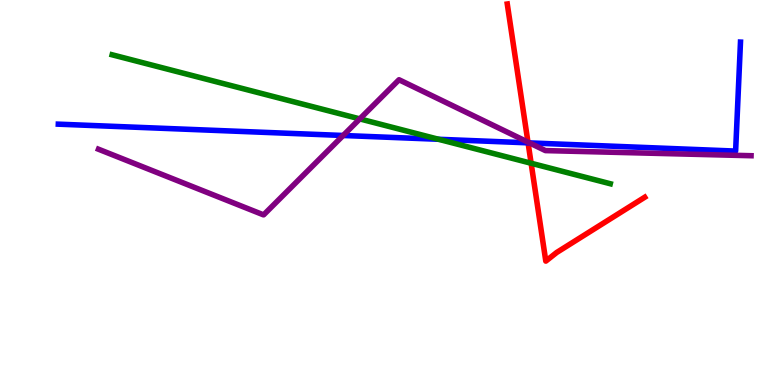[{'lines': ['blue', 'red'], 'intersections': [{'x': 6.81, 'y': 6.29}]}, {'lines': ['green', 'red'], 'intersections': [{'x': 6.85, 'y': 5.76}]}, {'lines': ['purple', 'red'], 'intersections': [{'x': 6.81, 'y': 6.31}]}, {'lines': ['blue', 'green'], 'intersections': [{'x': 5.66, 'y': 6.38}]}, {'lines': ['blue', 'purple'], 'intersections': [{'x': 4.43, 'y': 6.48}, {'x': 6.83, 'y': 6.29}]}, {'lines': ['green', 'purple'], 'intersections': [{'x': 4.64, 'y': 6.91}]}]